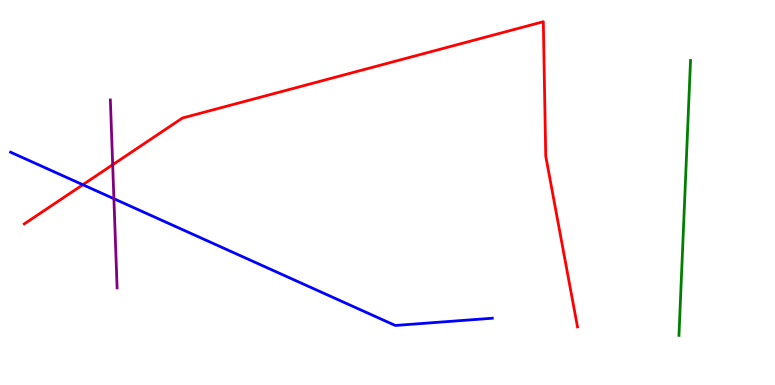[{'lines': ['blue', 'red'], 'intersections': [{'x': 1.07, 'y': 5.2}]}, {'lines': ['green', 'red'], 'intersections': []}, {'lines': ['purple', 'red'], 'intersections': [{'x': 1.45, 'y': 5.72}]}, {'lines': ['blue', 'green'], 'intersections': []}, {'lines': ['blue', 'purple'], 'intersections': [{'x': 1.47, 'y': 4.84}]}, {'lines': ['green', 'purple'], 'intersections': []}]